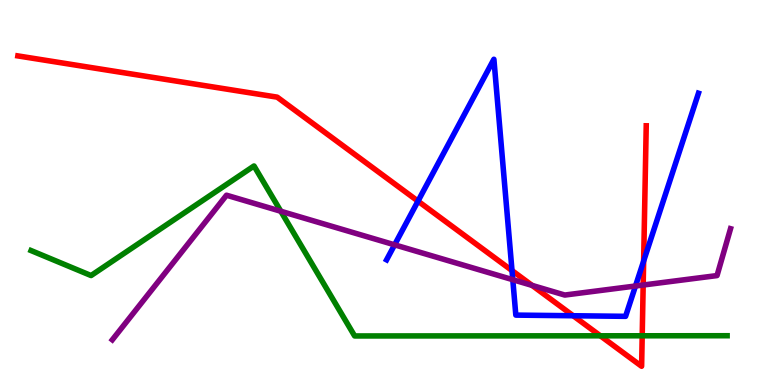[{'lines': ['blue', 'red'], 'intersections': [{'x': 5.39, 'y': 4.78}, {'x': 6.61, 'y': 2.97}, {'x': 7.4, 'y': 1.8}, {'x': 8.3, 'y': 3.22}]}, {'lines': ['green', 'red'], 'intersections': [{'x': 7.75, 'y': 1.28}, {'x': 8.29, 'y': 1.28}]}, {'lines': ['purple', 'red'], 'intersections': [{'x': 6.87, 'y': 2.59}, {'x': 8.3, 'y': 2.6}]}, {'lines': ['blue', 'green'], 'intersections': []}, {'lines': ['blue', 'purple'], 'intersections': [{'x': 5.09, 'y': 3.64}, {'x': 6.62, 'y': 2.74}, {'x': 8.2, 'y': 2.57}]}, {'lines': ['green', 'purple'], 'intersections': [{'x': 3.62, 'y': 4.51}]}]